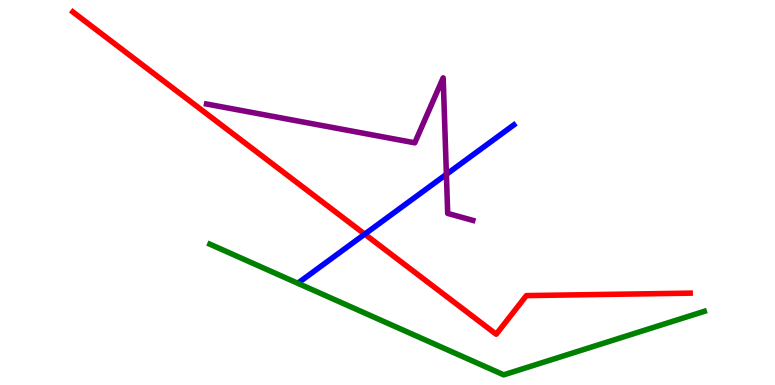[{'lines': ['blue', 'red'], 'intersections': [{'x': 4.71, 'y': 3.92}]}, {'lines': ['green', 'red'], 'intersections': []}, {'lines': ['purple', 'red'], 'intersections': []}, {'lines': ['blue', 'green'], 'intersections': []}, {'lines': ['blue', 'purple'], 'intersections': [{'x': 5.76, 'y': 5.47}]}, {'lines': ['green', 'purple'], 'intersections': []}]